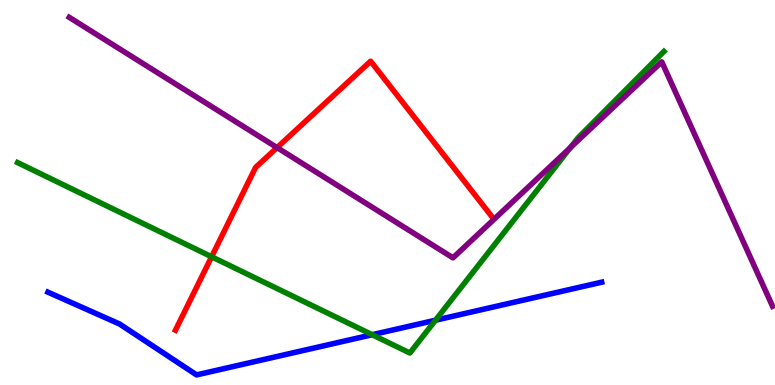[{'lines': ['blue', 'red'], 'intersections': []}, {'lines': ['green', 'red'], 'intersections': [{'x': 2.73, 'y': 3.33}]}, {'lines': ['purple', 'red'], 'intersections': [{'x': 3.58, 'y': 6.17}]}, {'lines': ['blue', 'green'], 'intersections': [{'x': 4.8, 'y': 1.31}, {'x': 5.62, 'y': 1.68}]}, {'lines': ['blue', 'purple'], 'intersections': []}, {'lines': ['green', 'purple'], 'intersections': [{'x': 7.36, 'y': 6.17}]}]